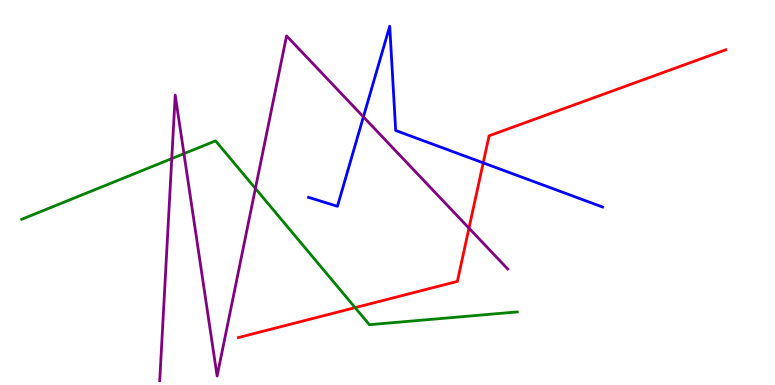[{'lines': ['blue', 'red'], 'intersections': [{'x': 6.23, 'y': 5.77}]}, {'lines': ['green', 'red'], 'intersections': [{'x': 4.58, 'y': 2.01}]}, {'lines': ['purple', 'red'], 'intersections': [{'x': 6.05, 'y': 4.07}]}, {'lines': ['blue', 'green'], 'intersections': []}, {'lines': ['blue', 'purple'], 'intersections': [{'x': 4.69, 'y': 6.96}]}, {'lines': ['green', 'purple'], 'intersections': [{'x': 2.22, 'y': 5.88}, {'x': 2.37, 'y': 6.01}, {'x': 3.3, 'y': 5.11}]}]